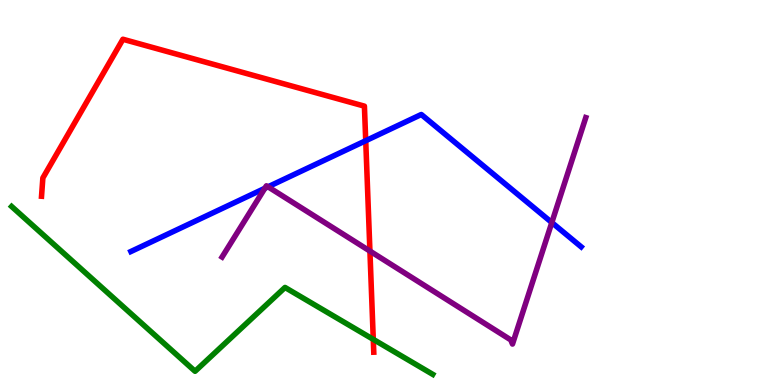[{'lines': ['blue', 'red'], 'intersections': [{'x': 4.72, 'y': 6.35}]}, {'lines': ['green', 'red'], 'intersections': [{'x': 4.82, 'y': 1.19}]}, {'lines': ['purple', 'red'], 'intersections': [{'x': 4.77, 'y': 3.48}]}, {'lines': ['blue', 'green'], 'intersections': []}, {'lines': ['blue', 'purple'], 'intersections': [{'x': 3.42, 'y': 5.11}, {'x': 3.46, 'y': 5.15}, {'x': 7.12, 'y': 4.22}]}, {'lines': ['green', 'purple'], 'intersections': []}]